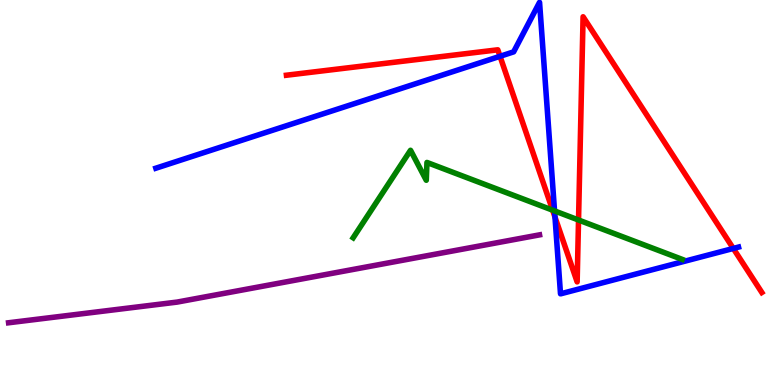[{'lines': ['blue', 'red'], 'intersections': [{'x': 6.45, 'y': 8.54}, {'x': 7.16, 'y': 4.36}, {'x': 9.46, 'y': 3.55}]}, {'lines': ['green', 'red'], 'intersections': [{'x': 7.13, 'y': 4.54}, {'x': 7.46, 'y': 4.29}]}, {'lines': ['purple', 'red'], 'intersections': []}, {'lines': ['blue', 'green'], 'intersections': [{'x': 7.16, 'y': 4.52}]}, {'lines': ['blue', 'purple'], 'intersections': []}, {'lines': ['green', 'purple'], 'intersections': []}]